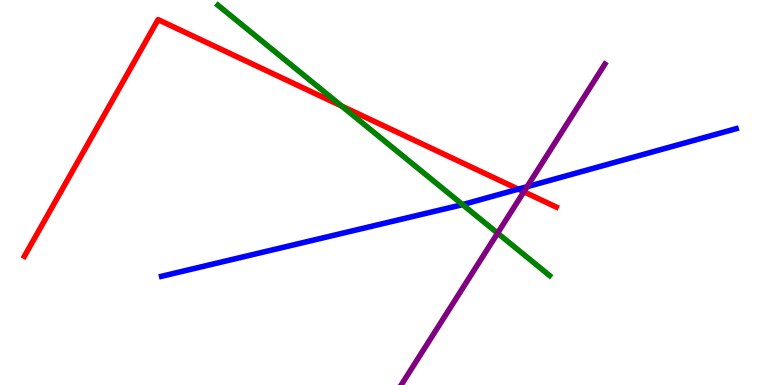[{'lines': ['blue', 'red'], 'intersections': [{'x': 6.69, 'y': 5.09}]}, {'lines': ['green', 'red'], 'intersections': [{'x': 4.41, 'y': 7.25}]}, {'lines': ['purple', 'red'], 'intersections': [{'x': 6.76, 'y': 5.02}]}, {'lines': ['blue', 'green'], 'intersections': [{'x': 5.97, 'y': 4.69}]}, {'lines': ['blue', 'purple'], 'intersections': [{'x': 6.8, 'y': 5.15}]}, {'lines': ['green', 'purple'], 'intersections': [{'x': 6.42, 'y': 3.94}]}]